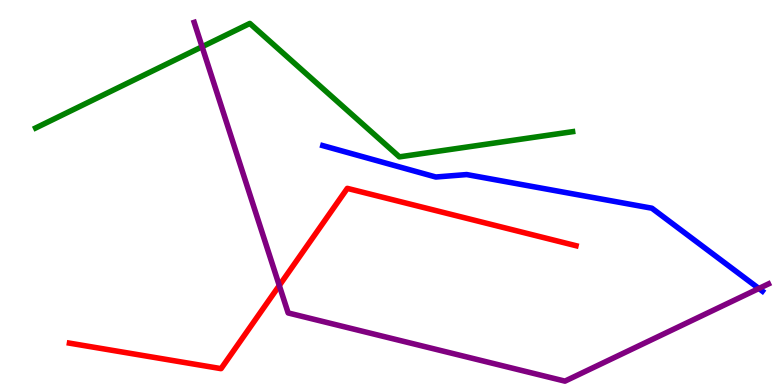[{'lines': ['blue', 'red'], 'intersections': []}, {'lines': ['green', 'red'], 'intersections': []}, {'lines': ['purple', 'red'], 'intersections': [{'x': 3.6, 'y': 2.58}]}, {'lines': ['blue', 'green'], 'intersections': []}, {'lines': ['blue', 'purple'], 'intersections': [{'x': 9.79, 'y': 2.51}]}, {'lines': ['green', 'purple'], 'intersections': [{'x': 2.61, 'y': 8.79}]}]